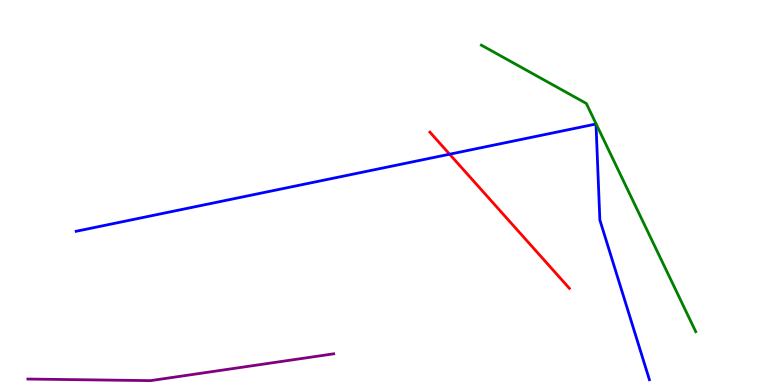[{'lines': ['blue', 'red'], 'intersections': [{'x': 5.8, 'y': 5.99}]}, {'lines': ['green', 'red'], 'intersections': []}, {'lines': ['purple', 'red'], 'intersections': []}, {'lines': ['blue', 'green'], 'intersections': []}, {'lines': ['blue', 'purple'], 'intersections': []}, {'lines': ['green', 'purple'], 'intersections': []}]